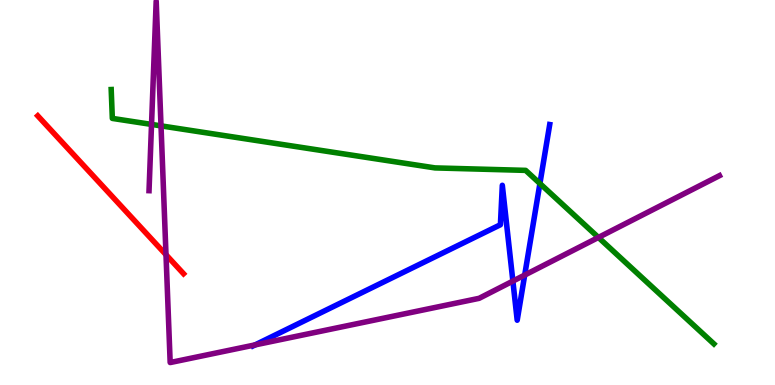[{'lines': ['blue', 'red'], 'intersections': []}, {'lines': ['green', 'red'], 'intersections': []}, {'lines': ['purple', 'red'], 'intersections': [{'x': 2.14, 'y': 3.38}]}, {'lines': ['blue', 'green'], 'intersections': [{'x': 6.97, 'y': 5.23}]}, {'lines': ['blue', 'purple'], 'intersections': [{'x': 3.29, 'y': 1.04}, {'x': 6.62, 'y': 2.7}, {'x': 6.77, 'y': 2.86}]}, {'lines': ['green', 'purple'], 'intersections': [{'x': 1.96, 'y': 6.77}, {'x': 2.08, 'y': 6.73}, {'x': 7.72, 'y': 3.83}]}]